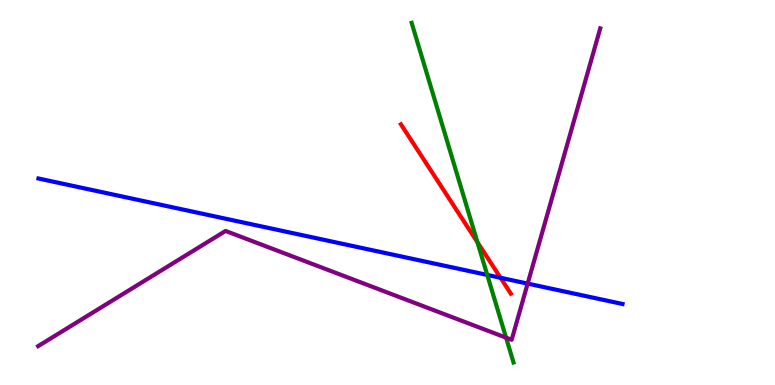[{'lines': ['blue', 'red'], 'intersections': [{'x': 6.46, 'y': 2.78}]}, {'lines': ['green', 'red'], 'intersections': [{'x': 6.16, 'y': 3.71}]}, {'lines': ['purple', 'red'], 'intersections': []}, {'lines': ['blue', 'green'], 'intersections': [{'x': 6.29, 'y': 2.86}]}, {'lines': ['blue', 'purple'], 'intersections': [{'x': 6.81, 'y': 2.63}]}, {'lines': ['green', 'purple'], 'intersections': [{'x': 6.53, 'y': 1.23}]}]